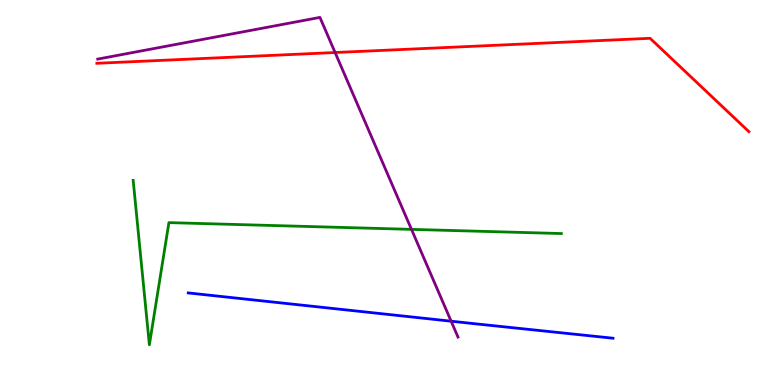[{'lines': ['blue', 'red'], 'intersections': []}, {'lines': ['green', 'red'], 'intersections': []}, {'lines': ['purple', 'red'], 'intersections': [{'x': 4.32, 'y': 8.64}]}, {'lines': ['blue', 'green'], 'intersections': []}, {'lines': ['blue', 'purple'], 'intersections': [{'x': 5.82, 'y': 1.66}]}, {'lines': ['green', 'purple'], 'intersections': [{'x': 5.31, 'y': 4.04}]}]